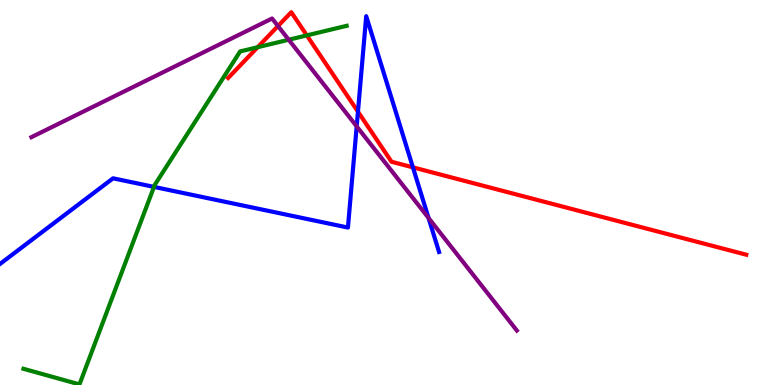[{'lines': ['blue', 'red'], 'intersections': [{'x': 4.62, 'y': 7.1}, {'x': 5.33, 'y': 5.65}]}, {'lines': ['green', 'red'], 'intersections': [{'x': 3.32, 'y': 8.77}, {'x': 3.96, 'y': 9.08}]}, {'lines': ['purple', 'red'], 'intersections': [{'x': 3.59, 'y': 9.32}]}, {'lines': ['blue', 'green'], 'intersections': [{'x': 1.99, 'y': 5.15}]}, {'lines': ['blue', 'purple'], 'intersections': [{'x': 4.6, 'y': 6.72}, {'x': 5.53, 'y': 4.34}]}, {'lines': ['green', 'purple'], 'intersections': [{'x': 3.73, 'y': 8.97}]}]